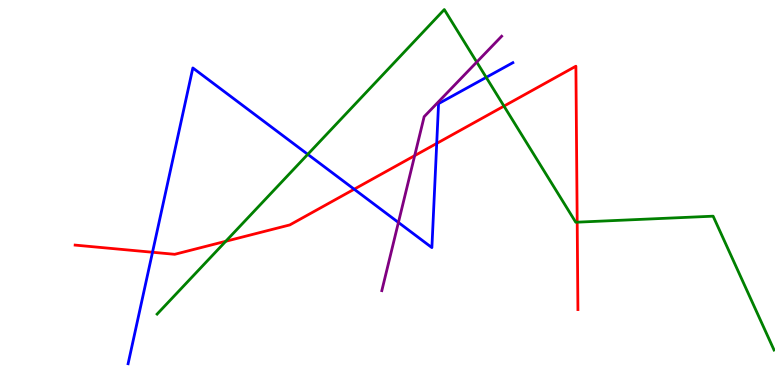[{'lines': ['blue', 'red'], 'intersections': [{'x': 1.97, 'y': 3.45}, {'x': 4.57, 'y': 5.09}, {'x': 5.64, 'y': 6.27}]}, {'lines': ['green', 'red'], 'intersections': [{'x': 2.91, 'y': 3.73}, {'x': 6.5, 'y': 7.24}, {'x': 7.45, 'y': 4.23}]}, {'lines': ['purple', 'red'], 'intersections': [{'x': 5.35, 'y': 5.96}]}, {'lines': ['blue', 'green'], 'intersections': [{'x': 3.97, 'y': 5.99}, {'x': 6.27, 'y': 7.99}]}, {'lines': ['blue', 'purple'], 'intersections': [{'x': 5.14, 'y': 4.22}]}, {'lines': ['green', 'purple'], 'intersections': [{'x': 6.15, 'y': 8.39}]}]